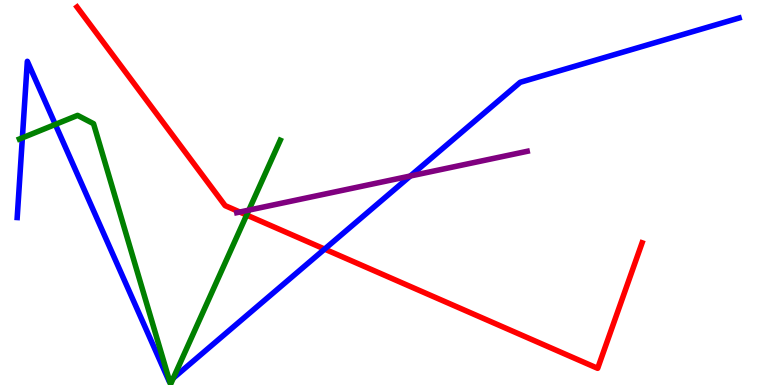[{'lines': ['blue', 'red'], 'intersections': [{'x': 4.19, 'y': 3.53}]}, {'lines': ['green', 'red'], 'intersections': [{'x': 3.18, 'y': 4.41}]}, {'lines': ['purple', 'red'], 'intersections': [{'x': 3.09, 'y': 4.49}]}, {'lines': ['blue', 'green'], 'intersections': [{'x': 0.289, 'y': 6.42}, {'x': 0.714, 'y': 6.77}, {'x': 2.19, 'y': 0.0971}, {'x': 2.24, 'y': 0.179}]}, {'lines': ['blue', 'purple'], 'intersections': [{'x': 5.29, 'y': 5.43}]}, {'lines': ['green', 'purple'], 'intersections': [{'x': 3.21, 'y': 4.54}]}]